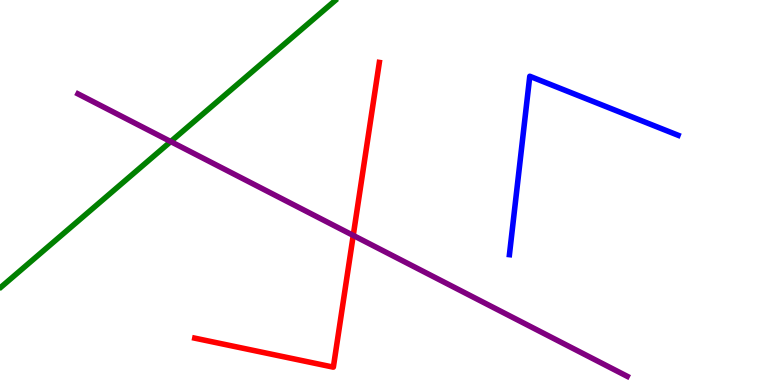[{'lines': ['blue', 'red'], 'intersections': []}, {'lines': ['green', 'red'], 'intersections': []}, {'lines': ['purple', 'red'], 'intersections': [{'x': 4.56, 'y': 3.89}]}, {'lines': ['blue', 'green'], 'intersections': []}, {'lines': ['blue', 'purple'], 'intersections': []}, {'lines': ['green', 'purple'], 'intersections': [{'x': 2.2, 'y': 6.32}]}]